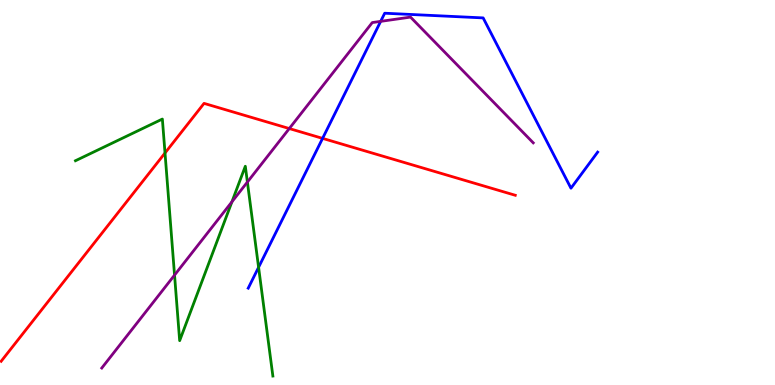[{'lines': ['blue', 'red'], 'intersections': [{'x': 4.16, 'y': 6.41}]}, {'lines': ['green', 'red'], 'intersections': [{'x': 2.13, 'y': 6.03}]}, {'lines': ['purple', 'red'], 'intersections': [{'x': 3.73, 'y': 6.66}]}, {'lines': ['blue', 'green'], 'intersections': [{'x': 3.34, 'y': 3.06}]}, {'lines': ['blue', 'purple'], 'intersections': [{'x': 4.91, 'y': 9.45}]}, {'lines': ['green', 'purple'], 'intersections': [{'x': 2.25, 'y': 2.85}, {'x': 2.99, 'y': 4.76}, {'x': 3.19, 'y': 5.27}]}]